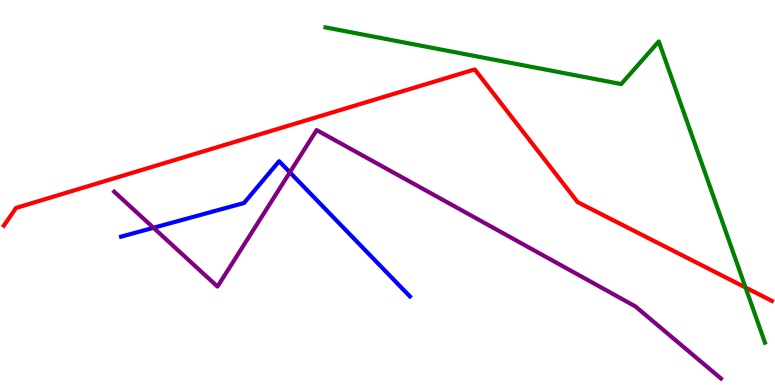[{'lines': ['blue', 'red'], 'intersections': []}, {'lines': ['green', 'red'], 'intersections': [{'x': 9.62, 'y': 2.53}]}, {'lines': ['purple', 'red'], 'intersections': []}, {'lines': ['blue', 'green'], 'intersections': []}, {'lines': ['blue', 'purple'], 'intersections': [{'x': 1.98, 'y': 4.08}, {'x': 3.74, 'y': 5.52}]}, {'lines': ['green', 'purple'], 'intersections': []}]